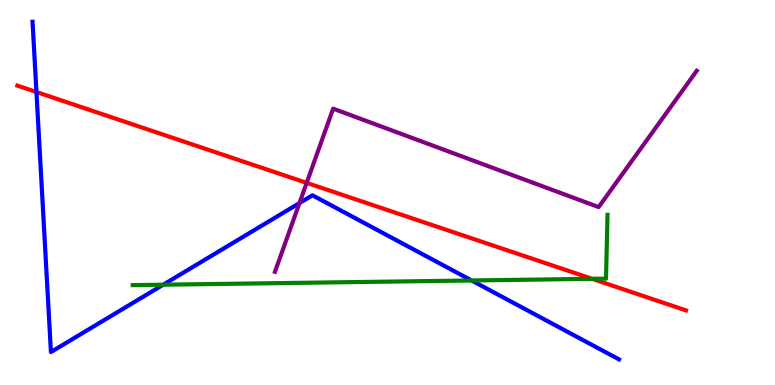[{'lines': ['blue', 'red'], 'intersections': [{'x': 0.47, 'y': 7.61}]}, {'lines': ['green', 'red'], 'intersections': [{'x': 7.64, 'y': 2.76}]}, {'lines': ['purple', 'red'], 'intersections': [{'x': 3.96, 'y': 5.25}]}, {'lines': ['blue', 'green'], 'intersections': [{'x': 2.11, 'y': 2.61}, {'x': 6.09, 'y': 2.71}]}, {'lines': ['blue', 'purple'], 'intersections': [{'x': 3.86, 'y': 4.73}]}, {'lines': ['green', 'purple'], 'intersections': []}]